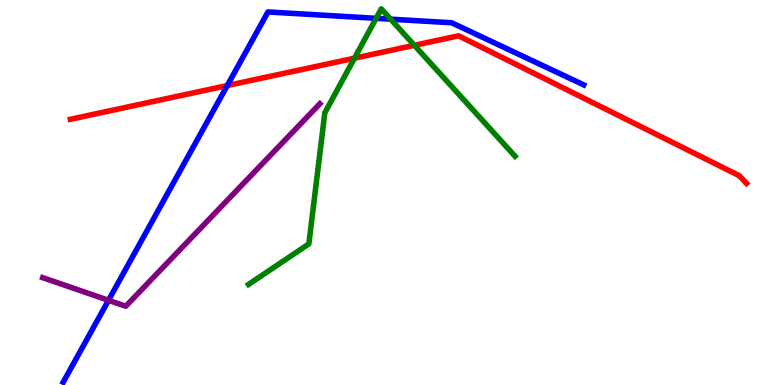[{'lines': ['blue', 'red'], 'intersections': [{'x': 2.93, 'y': 7.78}]}, {'lines': ['green', 'red'], 'intersections': [{'x': 4.57, 'y': 8.49}, {'x': 5.35, 'y': 8.82}]}, {'lines': ['purple', 'red'], 'intersections': []}, {'lines': ['blue', 'green'], 'intersections': [{'x': 4.85, 'y': 9.52}, {'x': 5.04, 'y': 9.5}]}, {'lines': ['blue', 'purple'], 'intersections': [{'x': 1.4, 'y': 2.2}]}, {'lines': ['green', 'purple'], 'intersections': []}]